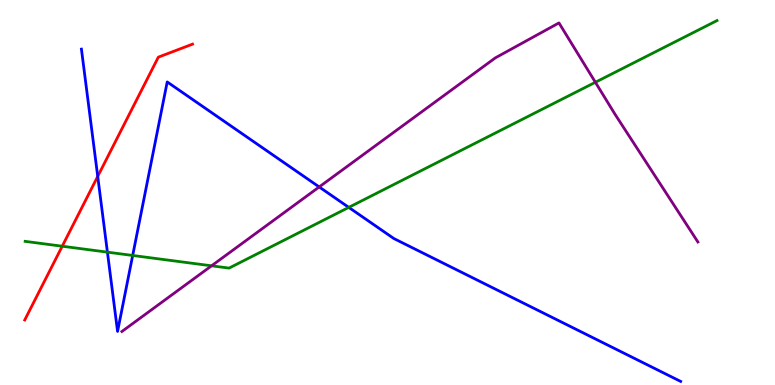[{'lines': ['blue', 'red'], 'intersections': [{'x': 1.26, 'y': 5.42}]}, {'lines': ['green', 'red'], 'intersections': [{'x': 0.803, 'y': 3.6}]}, {'lines': ['purple', 'red'], 'intersections': []}, {'lines': ['blue', 'green'], 'intersections': [{'x': 1.39, 'y': 3.45}, {'x': 1.71, 'y': 3.36}, {'x': 4.5, 'y': 4.61}]}, {'lines': ['blue', 'purple'], 'intersections': [{'x': 4.12, 'y': 5.14}]}, {'lines': ['green', 'purple'], 'intersections': [{'x': 2.73, 'y': 3.1}, {'x': 7.68, 'y': 7.86}]}]